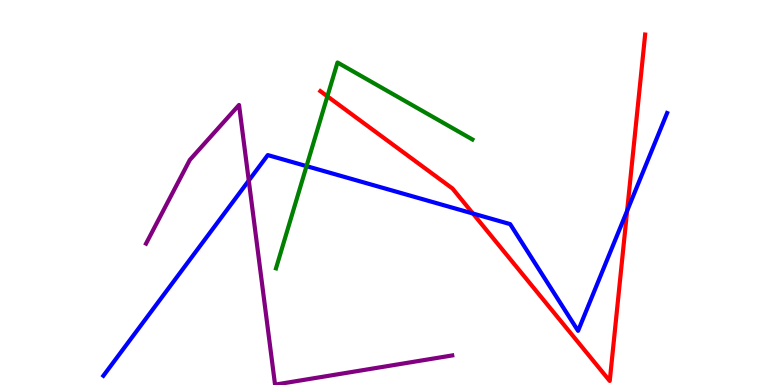[{'lines': ['blue', 'red'], 'intersections': [{'x': 6.1, 'y': 4.45}, {'x': 8.09, 'y': 4.52}]}, {'lines': ['green', 'red'], 'intersections': [{'x': 4.22, 'y': 7.5}]}, {'lines': ['purple', 'red'], 'intersections': []}, {'lines': ['blue', 'green'], 'intersections': [{'x': 3.96, 'y': 5.69}]}, {'lines': ['blue', 'purple'], 'intersections': [{'x': 3.21, 'y': 5.31}]}, {'lines': ['green', 'purple'], 'intersections': []}]